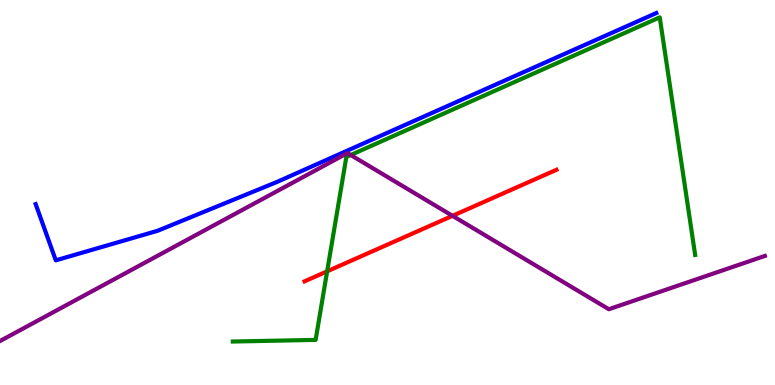[{'lines': ['blue', 'red'], 'intersections': []}, {'lines': ['green', 'red'], 'intersections': [{'x': 4.22, 'y': 2.95}]}, {'lines': ['purple', 'red'], 'intersections': [{'x': 5.84, 'y': 4.39}]}, {'lines': ['blue', 'green'], 'intersections': []}, {'lines': ['blue', 'purple'], 'intersections': []}, {'lines': ['green', 'purple'], 'intersections': [{'x': 4.53, 'y': 5.97}]}]